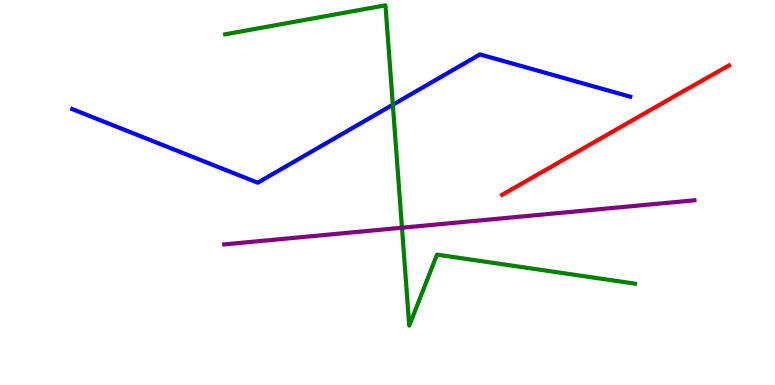[{'lines': ['blue', 'red'], 'intersections': []}, {'lines': ['green', 'red'], 'intersections': []}, {'lines': ['purple', 'red'], 'intersections': []}, {'lines': ['blue', 'green'], 'intersections': [{'x': 5.07, 'y': 7.28}]}, {'lines': ['blue', 'purple'], 'intersections': []}, {'lines': ['green', 'purple'], 'intersections': [{'x': 5.19, 'y': 4.09}]}]